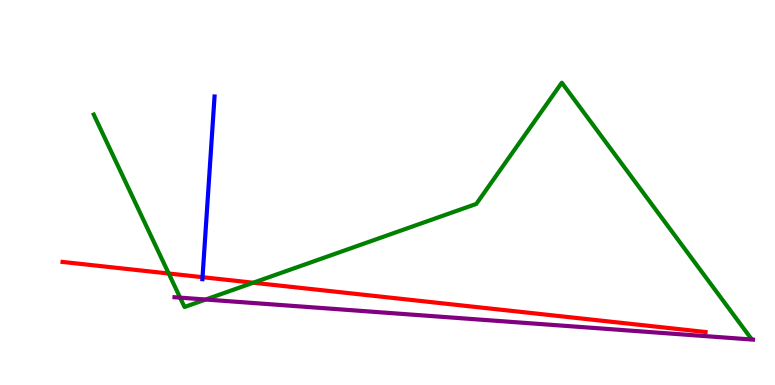[{'lines': ['blue', 'red'], 'intersections': [{'x': 2.61, 'y': 2.8}]}, {'lines': ['green', 'red'], 'intersections': [{'x': 2.18, 'y': 2.9}, {'x': 3.27, 'y': 2.66}]}, {'lines': ['purple', 'red'], 'intersections': []}, {'lines': ['blue', 'green'], 'intersections': []}, {'lines': ['blue', 'purple'], 'intersections': []}, {'lines': ['green', 'purple'], 'intersections': [{'x': 2.32, 'y': 2.27}, {'x': 2.65, 'y': 2.22}]}]